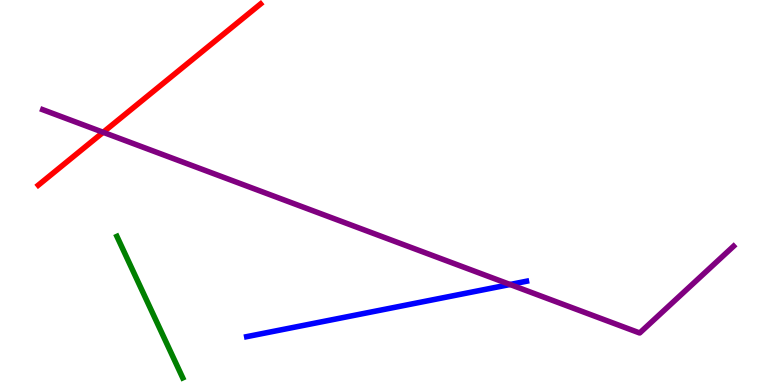[{'lines': ['blue', 'red'], 'intersections': []}, {'lines': ['green', 'red'], 'intersections': []}, {'lines': ['purple', 'red'], 'intersections': [{'x': 1.33, 'y': 6.56}]}, {'lines': ['blue', 'green'], 'intersections': []}, {'lines': ['blue', 'purple'], 'intersections': [{'x': 6.58, 'y': 2.61}]}, {'lines': ['green', 'purple'], 'intersections': []}]